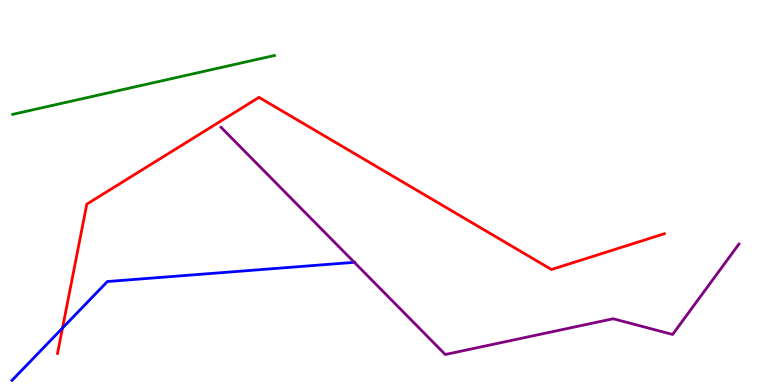[{'lines': ['blue', 'red'], 'intersections': [{'x': 0.807, 'y': 1.48}]}, {'lines': ['green', 'red'], 'intersections': []}, {'lines': ['purple', 'red'], 'intersections': []}, {'lines': ['blue', 'green'], 'intersections': []}, {'lines': ['blue', 'purple'], 'intersections': [{'x': 4.57, 'y': 3.19}]}, {'lines': ['green', 'purple'], 'intersections': []}]